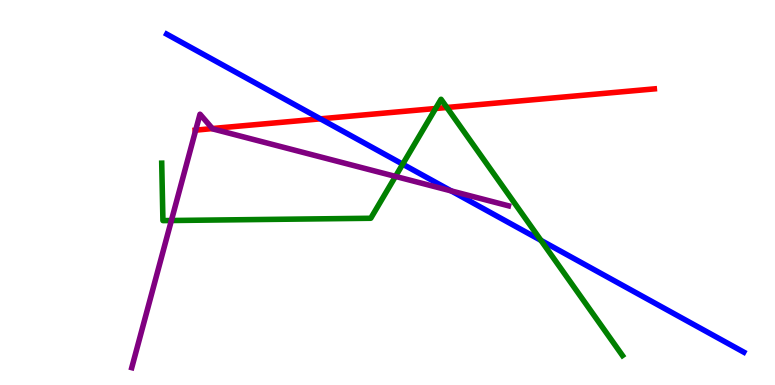[{'lines': ['blue', 'red'], 'intersections': [{'x': 4.13, 'y': 6.91}]}, {'lines': ['green', 'red'], 'intersections': [{'x': 5.62, 'y': 7.18}, {'x': 5.77, 'y': 7.21}]}, {'lines': ['purple', 'red'], 'intersections': [{'x': 2.53, 'y': 6.62}, {'x': 2.74, 'y': 6.66}]}, {'lines': ['blue', 'green'], 'intersections': [{'x': 5.2, 'y': 5.74}, {'x': 6.98, 'y': 3.76}]}, {'lines': ['blue', 'purple'], 'intersections': [{'x': 5.82, 'y': 5.04}]}, {'lines': ['green', 'purple'], 'intersections': [{'x': 2.21, 'y': 4.27}, {'x': 5.1, 'y': 5.42}]}]